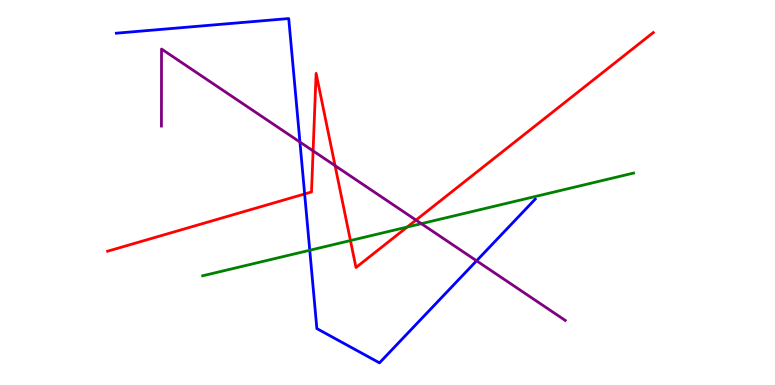[{'lines': ['blue', 'red'], 'intersections': [{'x': 3.93, 'y': 4.96}]}, {'lines': ['green', 'red'], 'intersections': [{'x': 4.52, 'y': 3.75}, {'x': 5.25, 'y': 4.1}]}, {'lines': ['purple', 'red'], 'intersections': [{'x': 4.04, 'y': 6.08}, {'x': 4.32, 'y': 5.7}, {'x': 5.37, 'y': 4.28}]}, {'lines': ['blue', 'green'], 'intersections': [{'x': 4.0, 'y': 3.5}]}, {'lines': ['blue', 'purple'], 'intersections': [{'x': 3.87, 'y': 6.31}, {'x': 6.15, 'y': 3.23}]}, {'lines': ['green', 'purple'], 'intersections': [{'x': 5.44, 'y': 4.19}]}]